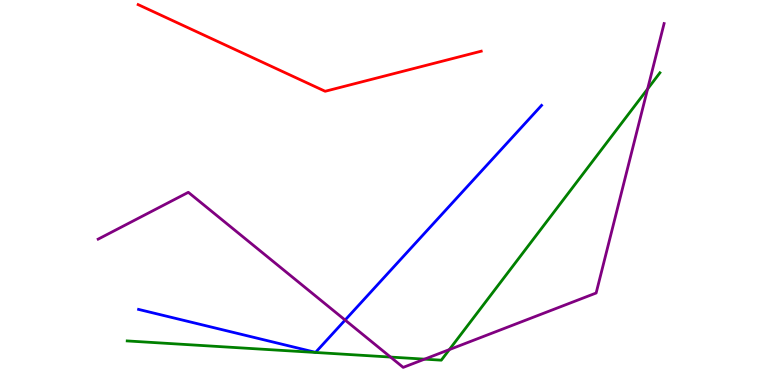[{'lines': ['blue', 'red'], 'intersections': []}, {'lines': ['green', 'red'], 'intersections': []}, {'lines': ['purple', 'red'], 'intersections': []}, {'lines': ['blue', 'green'], 'intersections': []}, {'lines': ['blue', 'purple'], 'intersections': [{'x': 4.45, 'y': 1.69}]}, {'lines': ['green', 'purple'], 'intersections': [{'x': 5.04, 'y': 0.726}, {'x': 5.48, 'y': 0.671}, {'x': 5.8, 'y': 0.919}, {'x': 8.36, 'y': 7.69}]}]